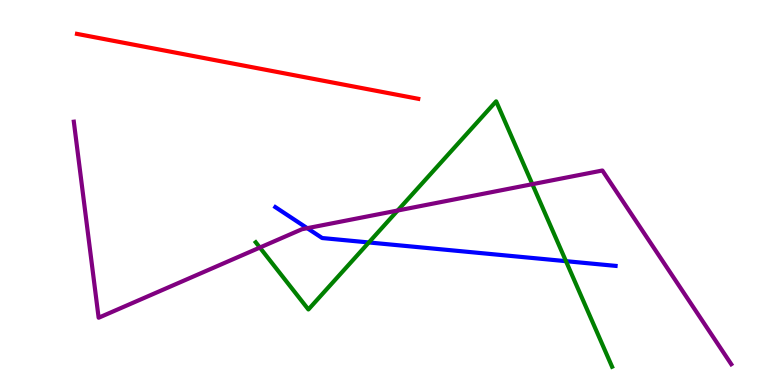[{'lines': ['blue', 'red'], 'intersections': []}, {'lines': ['green', 'red'], 'intersections': []}, {'lines': ['purple', 'red'], 'intersections': []}, {'lines': ['blue', 'green'], 'intersections': [{'x': 4.76, 'y': 3.7}, {'x': 7.3, 'y': 3.22}]}, {'lines': ['blue', 'purple'], 'intersections': [{'x': 3.96, 'y': 4.07}]}, {'lines': ['green', 'purple'], 'intersections': [{'x': 3.35, 'y': 3.57}, {'x': 5.13, 'y': 4.53}, {'x': 6.87, 'y': 5.22}]}]